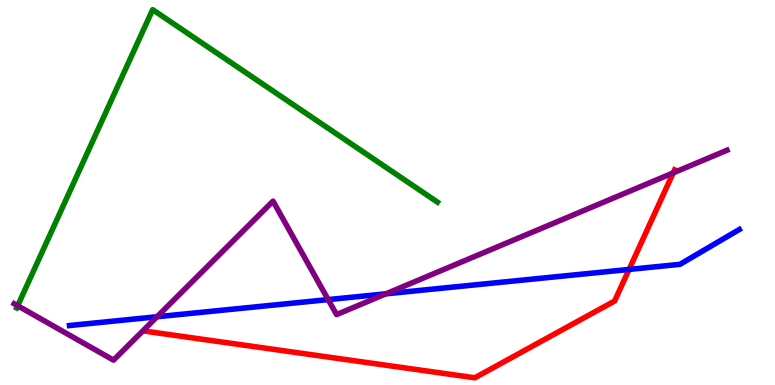[{'lines': ['blue', 'red'], 'intersections': [{'x': 8.12, 'y': 3.0}]}, {'lines': ['green', 'red'], 'intersections': []}, {'lines': ['purple', 'red'], 'intersections': [{'x': 8.69, 'y': 5.51}]}, {'lines': ['blue', 'green'], 'intersections': []}, {'lines': ['blue', 'purple'], 'intersections': [{'x': 2.03, 'y': 1.77}, {'x': 4.23, 'y': 2.22}, {'x': 4.98, 'y': 2.37}]}, {'lines': ['green', 'purple'], 'intersections': [{'x': 0.228, 'y': 2.06}]}]